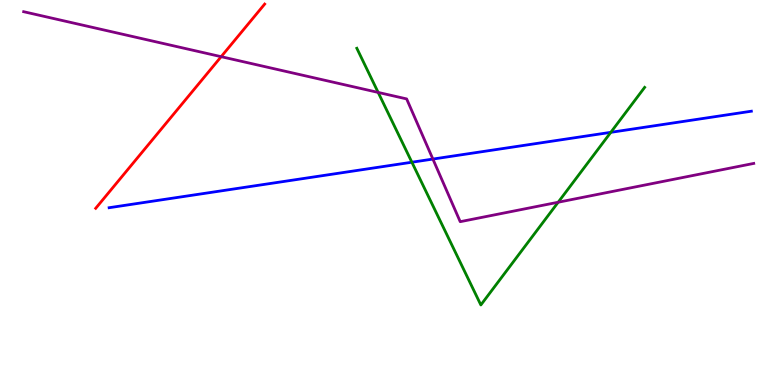[{'lines': ['blue', 'red'], 'intersections': []}, {'lines': ['green', 'red'], 'intersections': []}, {'lines': ['purple', 'red'], 'intersections': [{'x': 2.85, 'y': 8.53}]}, {'lines': ['blue', 'green'], 'intersections': [{'x': 5.31, 'y': 5.79}, {'x': 7.88, 'y': 6.56}]}, {'lines': ['blue', 'purple'], 'intersections': [{'x': 5.59, 'y': 5.87}]}, {'lines': ['green', 'purple'], 'intersections': [{'x': 4.88, 'y': 7.6}, {'x': 7.2, 'y': 4.75}]}]